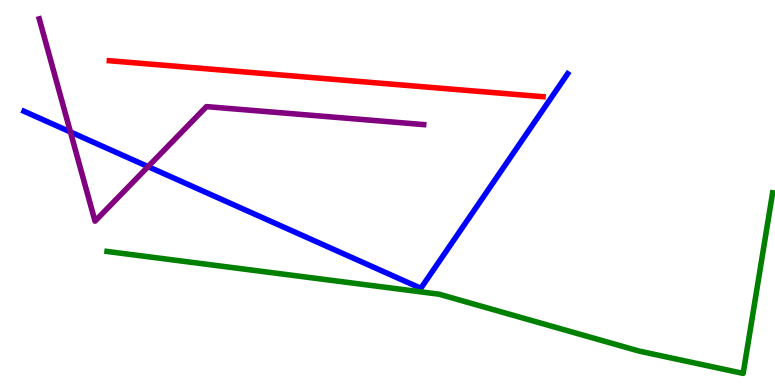[{'lines': ['blue', 'red'], 'intersections': []}, {'lines': ['green', 'red'], 'intersections': []}, {'lines': ['purple', 'red'], 'intersections': []}, {'lines': ['blue', 'green'], 'intersections': []}, {'lines': ['blue', 'purple'], 'intersections': [{'x': 0.909, 'y': 6.57}, {'x': 1.91, 'y': 5.67}]}, {'lines': ['green', 'purple'], 'intersections': []}]